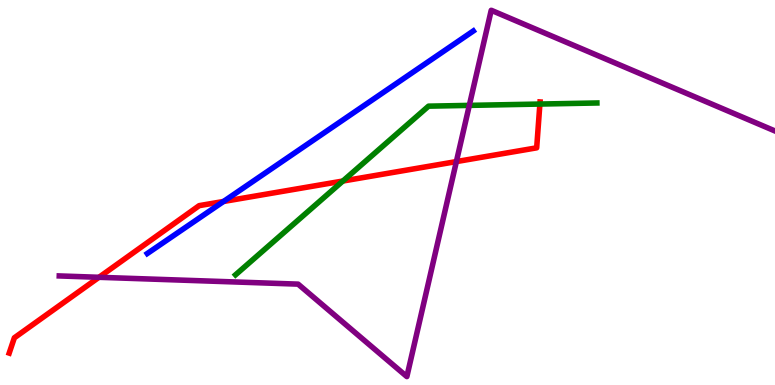[{'lines': ['blue', 'red'], 'intersections': [{'x': 2.88, 'y': 4.77}]}, {'lines': ['green', 'red'], 'intersections': [{'x': 4.42, 'y': 5.3}, {'x': 6.97, 'y': 7.3}]}, {'lines': ['purple', 'red'], 'intersections': [{'x': 1.28, 'y': 2.8}, {'x': 5.89, 'y': 5.8}]}, {'lines': ['blue', 'green'], 'intersections': []}, {'lines': ['blue', 'purple'], 'intersections': []}, {'lines': ['green', 'purple'], 'intersections': [{'x': 6.06, 'y': 7.26}]}]